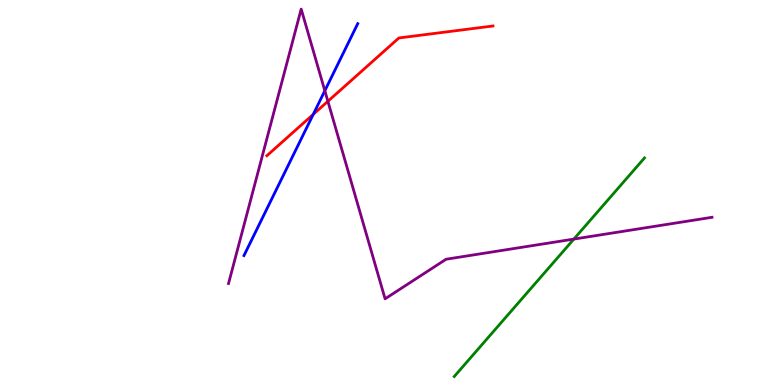[{'lines': ['blue', 'red'], 'intersections': [{'x': 4.04, 'y': 7.03}]}, {'lines': ['green', 'red'], 'intersections': []}, {'lines': ['purple', 'red'], 'intersections': [{'x': 4.23, 'y': 7.37}]}, {'lines': ['blue', 'green'], 'intersections': []}, {'lines': ['blue', 'purple'], 'intersections': [{'x': 4.19, 'y': 7.64}]}, {'lines': ['green', 'purple'], 'intersections': [{'x': 7.4, 'y': 3.79}]}]